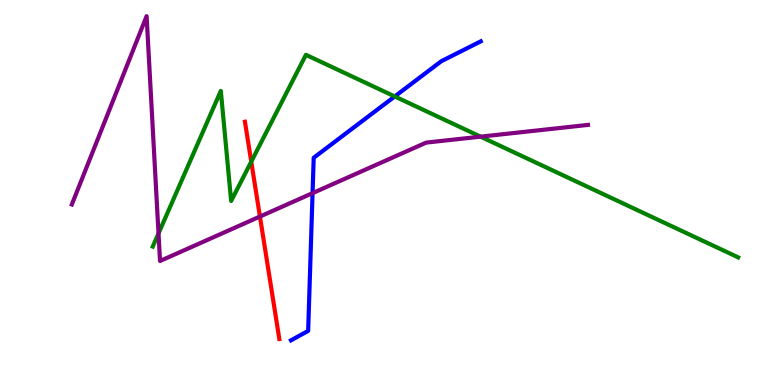[{'lines': ['blue', 'red'], 'intersections': []}, {'lines': ['green', 'red'], 'intersections': [{'x': 3.24, 'y': 5.8}]}, {'lines': ['purple', 'red'], 'intersections': [{'x': 3.35, 'y': 4.38}]}, {'lines': ['blue', 'green'], 'intersections': [{'x': 5.09, 'y': 7.49}]}, {'lines': ['blue', 'purple'], 'intersections': [{'x': 4.03, 'y': 4.98}]}, {'lines': ['green', 'purple'], 'intersections': [{'x': 2.05, 'y': 3.94}, {'x': 6.2, 'y': 6.45}]}]